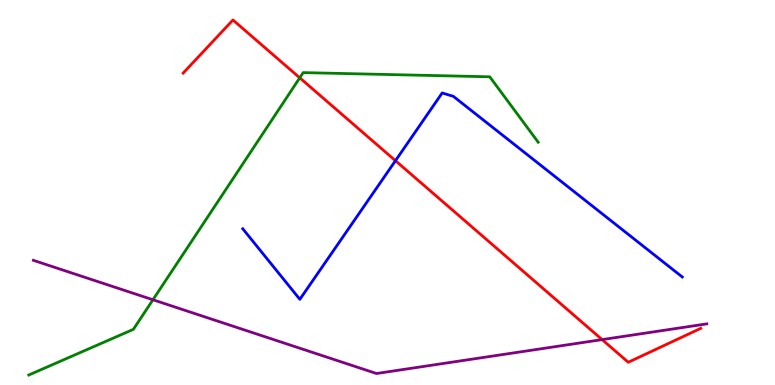[{'lines': ['blue', 'red'], 'intersections': [{'x': 5.1, 'y': 5.83}]}, {'lines': ['green', 'red'], 'intersections': [{'x': 3.87, 'y': 7.98}]}, {'lines': ['purple', 'red'], 'intersections': [{'x': 7.77, 'y': 1.18}]}, {'lines': ['blue', 'green'], 'intersections': []}, {'lines': ['blue', 'purple'], 'intersections': []}, {'lines': ['green', 'purple'], 'intersections': [{'x': 1.97, 'y': 2.21}]}]